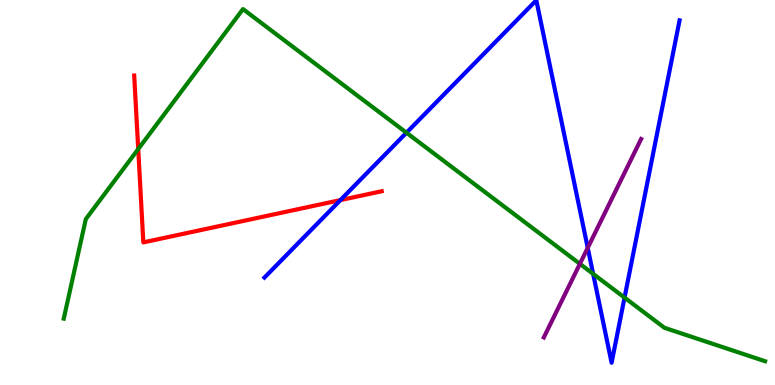[{'lines': ['blue', 'red'], 'intersections': [{'x': 4.39, 'y': 4.8}]}, {'lines': ['green', 'red'], 'intersections': [{'x': 1.78, 'y': 6.13}]}, {'lines': ['purple', 'red'], 'intersections': []}, {'lines': ['blue', 'green'], 'intersections': [{'x': 5.24, 'y': 6.55}, {'x': 7.65, 'y': 2.89}, {'x': 8.06, 'y': 2.27}]}, {'lines': ['blue', 'purple'], 'intersections': [{'x': 7.58, 'y': 3.56}]}, {'lines': ['green', 'purple'], 'intersections': [{'x': 7.48, 'y': 3.15}]}]